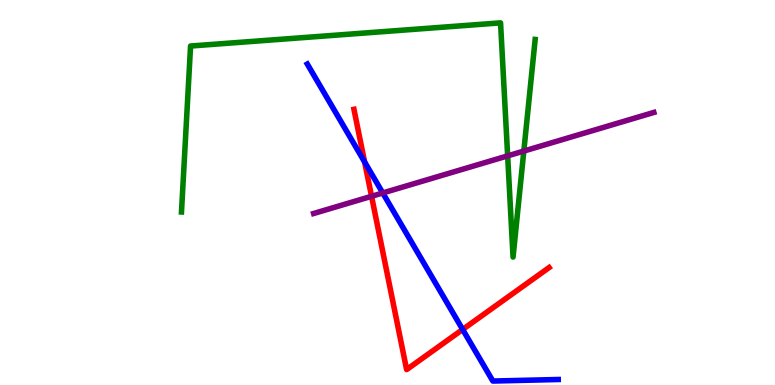[{'lines': ['blue', 'red'], 'intersections': [{'x': 4.7, 'y': 5.79}, {'x': 5.97, 'y': 1.44}]}, {'lines': ['green', 'red'], 'intersections': []}, {'lines': ['purple', 'red'], 'intersections': [{'x': 4.79, 'y': 4.9}]}, {'lines': ['blue', 'green'], 'intersections': []}, {'lines': ['blue', 'purple'], 'intersections': [{'x': 4.94, 'y': 4.99}]}, {'lines': ['green', 'purple'], 'intersections': [{'x': 6.55, 'y': 5.95}, {'x': 6.76, 'y': 6.08}]}]